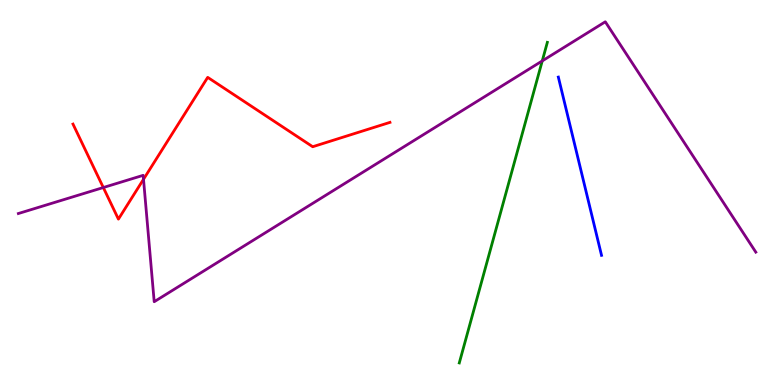[{'lines': ['blue', 'red'], 'intersections': []}, {'lines': ['green', 'red'], 'intersections': []}, {'lines': ['purple', 'red'], 'intersections': [{'x': 1.33, 'y': 5.13}, {'x': 1.85, 'y': 5.34}]}, {'lines': ['blue', 'green'], 'intersections': []}, {'lines': ['blue', 'purple'], 'intersections': []}, {'lines': ['green', 'purple'], 'intersections': [{'x': 7.0, 'y': 8.42}]}]